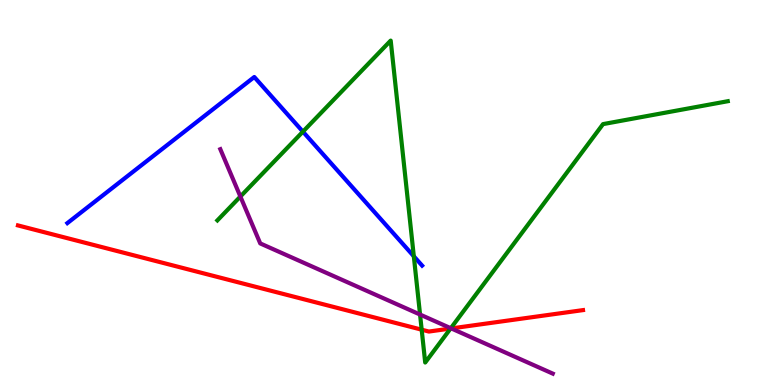[{'lines': ['blue', 'red'], 'intersections': []}, {'lines': ['green', 'red'], 'intersections': [{'x': 5.44, 'y': 1.44}, {'x': 5.81, 'y': 1.47}]}, {'lines': ['purple', 'red'], 'intersections': [{'x': 5.82, 'y': 1.47}]}, {'lines': ['blue', 'green'], 'intersections': [{'x': 3.91, 'y': 6.58}, {'x': 5.34, 'y': 3.34}]}, {'lines': ['blue', 'purple'], 'intersections': []}, {'lines': ['green', 'purple'], 'intersections': [{'x': 3.1, 'y': 4.9}, {'x': 5.42, 'y': 1.83}, {'x': 5.82, 'y': 1.47}]}]